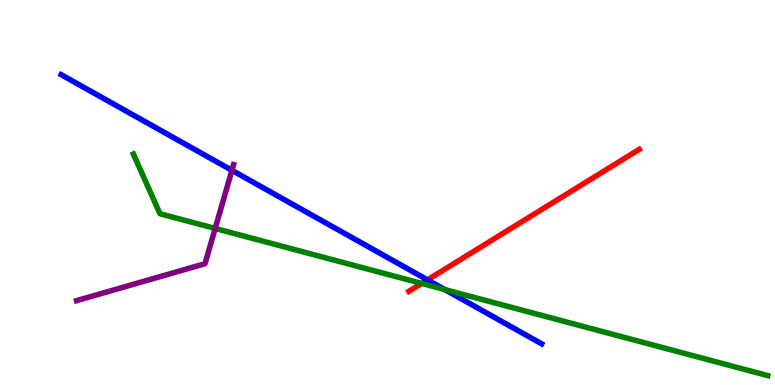[{'lines': ['blue', 'red'], 'intersections': [{'x': 5.52, 'y': 2.73}]}, {'lines': ['green', 'red'], 'intersections': [{'x': 5.44, 'y': 2.64}]}, {'lines': ['purple', 'red'], 'intersections': []}, {'lines': ['blue', 'green'], 'intersections': [{'x': 5.74, 'y': 2.48}]}, {'lines': ['blue', 'purple'], 'intersections': [{'x': 2.99, 'y': 5.58}]}, {'lines': ['green', 'purple'], 'intersections': [{'x': 2.78, 'y': 4.07}]}]